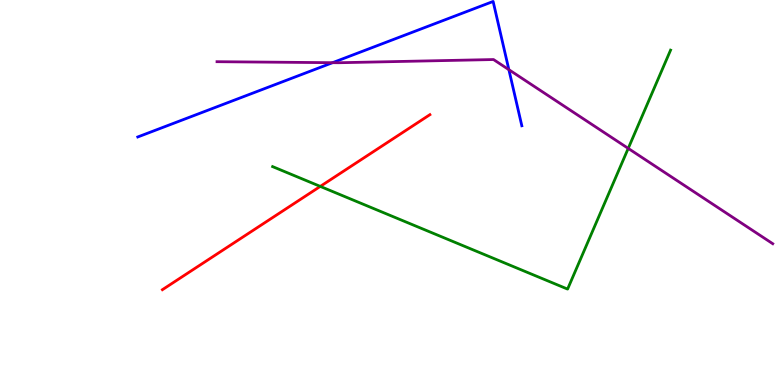[{'lines': ['blue', 'red'], 'intersections': []}, {'lines': ['green', 'red'], 'intersections': [{'x': 4.13, 'y': 5.16}]}, {'lines': ['purple', 'red'], 'intersections': []}, {'lines': ['blue', 'green'], 'intersections': []}, {'lines': ['blue', 'purple'], 'intersections': [{'x': 4.29, 'y': 8.37}, {'x': 6.57, 'y': 8.19}]}, {'lines': ['green', 'purple'], 'intersections': [{'x': 8.11, 'y': 6.15}]}]